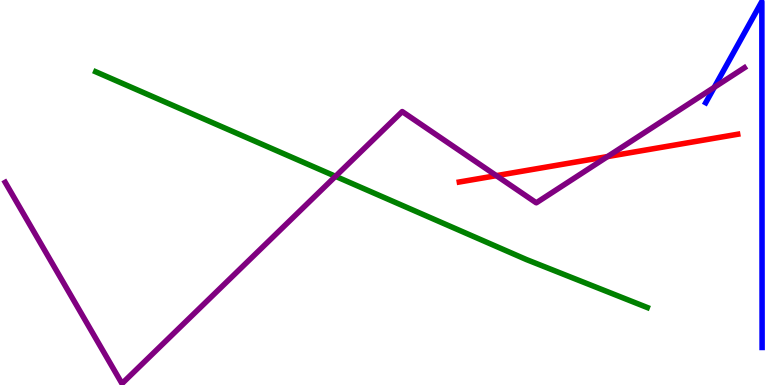[{'lines': ['blue', 'red'], 'intersections': []}, {'lines': ['green', 'red'], 'intersections': []}, {'lines': ['purple', 'red'], 'intersections': [{'x': 6.4, 'y': 5.44}, {'x': 7.84, 'y': 5.93}]}, {'lines': ['blue', 'green'], 'intersections': []}, {'lines': ['blue', 'purple'], 'intersections': [{'x': 9.22, 'y': 7.73}]}, {'lines': ['green', 'purple'], 'intersections': [{'x': 4.33, 'y': 5.42}]}]